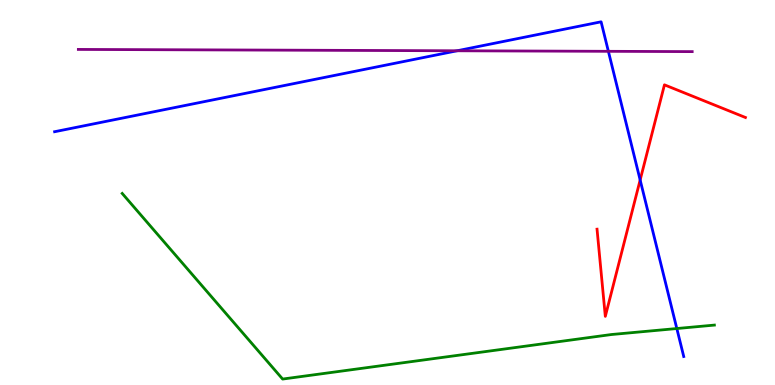[{'lines': ['blue', 'red'], 'intersections': [{'x': 8.26, 'y': 5.32}]}, {'lines': ['green', 'red'], 'intersections': []}, {'lines': ['purple', 'red'], 'intersections': []}, {'lines': ['blue', 'green'], 'intersections': [{'x': 8.73, 'y': 1.47}]}, {'lines': ['blue', 'purple'], 'intersections': [{'x': 5.9, 'y': 8.68}, {'x': 7.85, 'y': 8.67}]}, {'lines': ['green', 'purple'], 'intersections': []}]